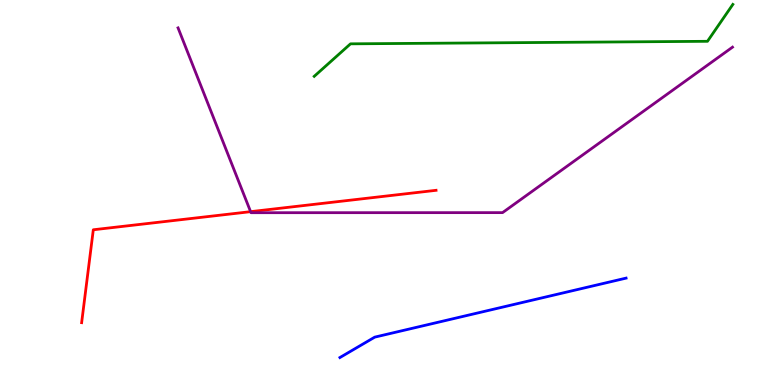[{'lines': ['blue', 'red'], 'intersections': []}, {'lines': ['green', 'red'], 'intersections': []}, {'lines': ['purple', 'red'], 'intersections': [{'x': 3.23, 'y': 4.5}]}, {'lines': ['blue', 'green'], 'intersections': []}, {'lines': ['blue', 'purple'], 'intersections': []}, {'lines': ['green', 'purple'], 'intersections': []}]